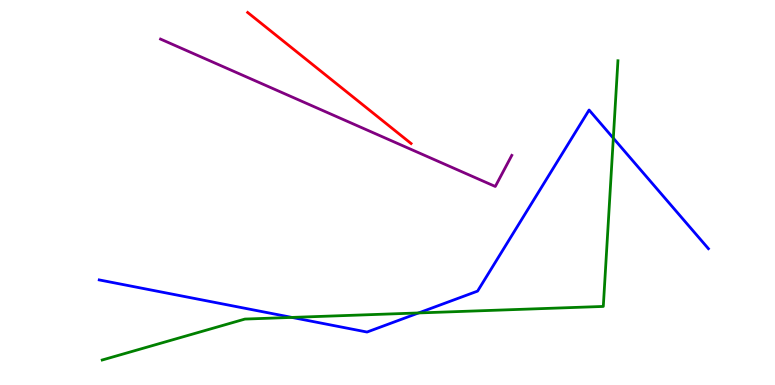[{'lines': ['blue', 'red'], 'intersections': []}, {'lines': ['green', 'red'], 'intersections': []}, {'lines': ['purple', 'red'], 'intersections': []}, {'lines': ['blue', 'green'], 'intersections': [{'x': 3.77, 'y': 1.76}, {'x': 5.4, 'y': 1.87}, {'x': 7.91, 'y': 6.41}]}, {'lines': ['blue', 'purple'], 'intersections': []}, {'lines': ['green', 'purple'], 'intersections': []}]